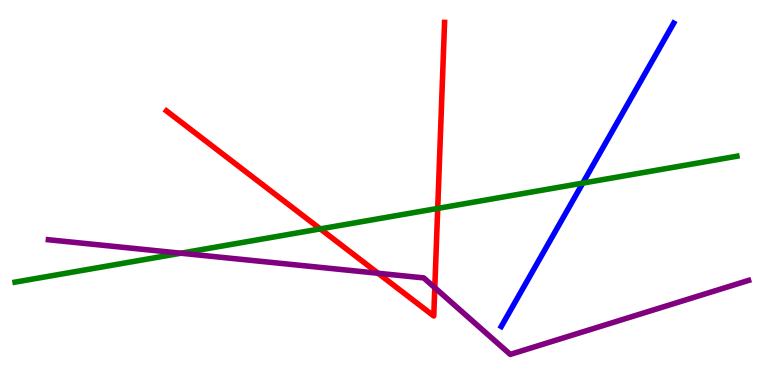[{'lines': ['blue', 'red'], 'intersections': []}, {'lines': ['green', 'red'], 'intersections': [{'x': 4.13, 'y': 4.05}, {'x': 5.65, 'y': 4.59}]}, {'lines': ['purple', 'red'], 'intersections': [{'x': 4.88, 'y': 2.9}, {'x': 5.61, 'y': 2.53}]}, {'lines': ['blue', 'green'], 'intersections': [{'x': 7.52, 'y': 5.24}]}, {'lines': ['blue', 'purple'], 'intersections': []}, {'lines': ['green', 'purple'], 'intersections': [{'x': 2.33, 'y': 3.42}]}]